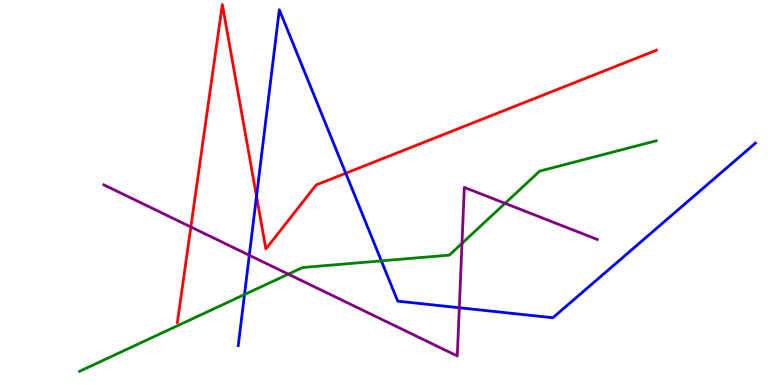[{'lines': ['blue', 'red'], 'intersections': [{'x': 3.31, 'y': 4.9}, {'x': 4.46, 'y': 5.5}]}, {'lines': ['green', 'red'], 'intersections': []}, {'lines': ['purple', 'red'], 'intersections': [{'x': 2.46, 'y': 4.1}]}, {'lines': ['blue', 'green'], 'intersections': [{'x': 3.15, 'y': 2.35}, {'x': 4.92, 'y': 3.22}]}, {'lines': ['blue', 'purple'], 'intersections': [{'x': 3.22, 'y': 3.37}, {'x': 5.93, 'y': 2.01}]}, {'lines': ['green', 'purple'], 'intersections': [{'x': 3.72, 'y': 2.88}, {'x': 5.96, 'y': 3.68}, {'x': 6.52, 'y': 4.72}]}]